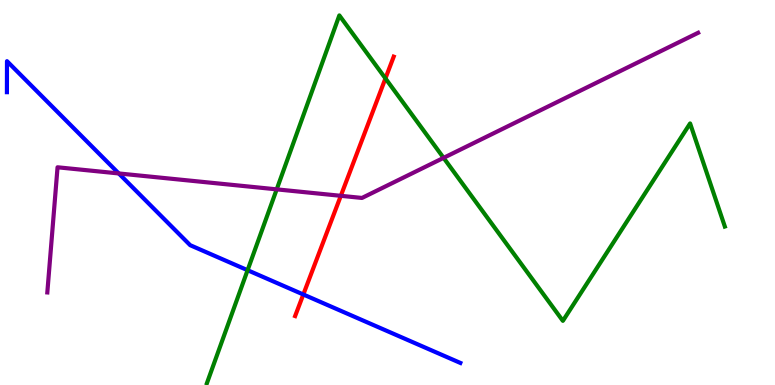[{'lines': ['blue', 'red'], 'intersections': [{'x': 3.91, 'y': 2.35}]}, {'lines': ['green', 'red'], 'intersections': [{'x': 4.97, 'y': 7.96}]}, {'lines': ['purple', 'red'], 'intersections': [{'x': 4.4, 'y': 4.91}]}, {'lines': ['blue', 'green'], 'intersections': [{'x': 3.19, 'y': 2.98}]}, {'lines': ['blue', 'purple'], 'intersections': [{'x': 1.53, 'y': 5.49}]}, {'lines': ['green', 'purple'], 'intersections': [{'x': 3.57, 'y': 5.08}, {'x': 5.72, 'y': 5.9}]}]